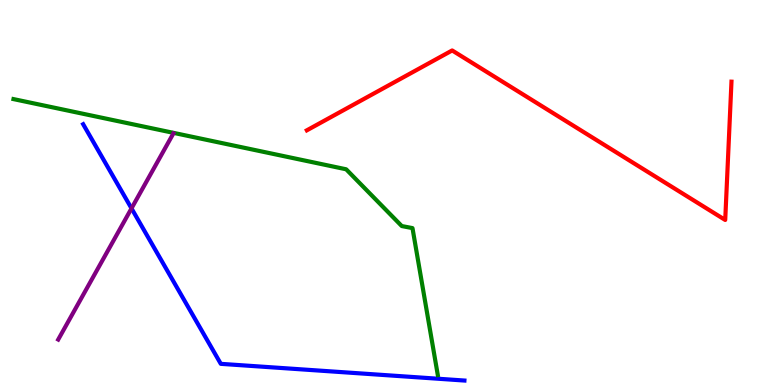[{'lines': ['blue', 'red'], 'intersections': []}, {'lines': ['green', 'red'], 'intersections': []}, {'lines': ['purple', 'red'], 'intersections': []}, {'lines': ['blue', 'green'], 'intersections': []}, {'lines': ['blue', 'purple'], 'intersections': [{'x': 1.7, 'y': 4.59}]}, {'lines': ['green', 'purple'], 'intersections': []}]